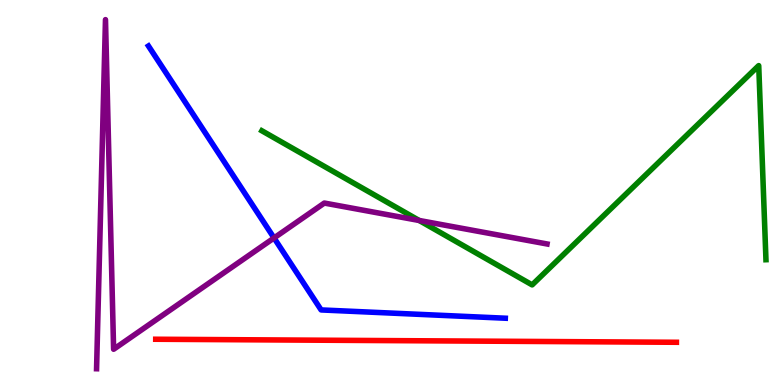[{'lines': ['blue', 'red'], 'intersections': []}, {'lines': ['green', 'red'], 'intersections': []}, {'lines': ['purple', 'red'], 'intersections': []}, {'lines': ['blue', 'green'], 'intersections': []}, {'lines': ['blue', 'purple'], 'intersections': [{'x': 3.54, 'y': 3.82}]}, {'lines': ['green', 'purple'], 'intersections': [{'x': 5.41, 'y': 4.27}]}]